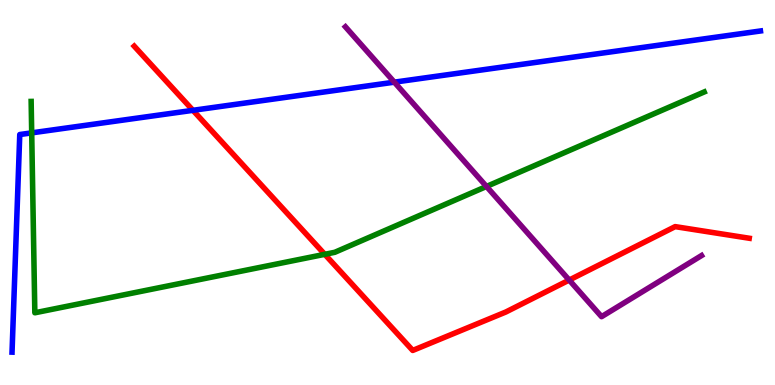[{'lines': ['blue', 'red'], 'intersections': [{'x': 2.49, 'y': 7.13}]}, {'lines': ['green', 'red'], 'intersections': [{'x': 4.19, 'y': 3.39}]}, {'lines': ['purple', 'red'], 'intersections': [{'x': 7.34, 'y': 2.73}]}, {'lines': ['blue', 'green'], 'intersections': [{'x': 0.409, 'y': 6.55}]}, {'lines': ['blue', 'purple'], 'intersections': [{'x': 5.09, 'y': 7.87}]}, {'lines': ['green', 'purple'], 'intersections': [{'x': 6.28, 'y': 5.16}]}]